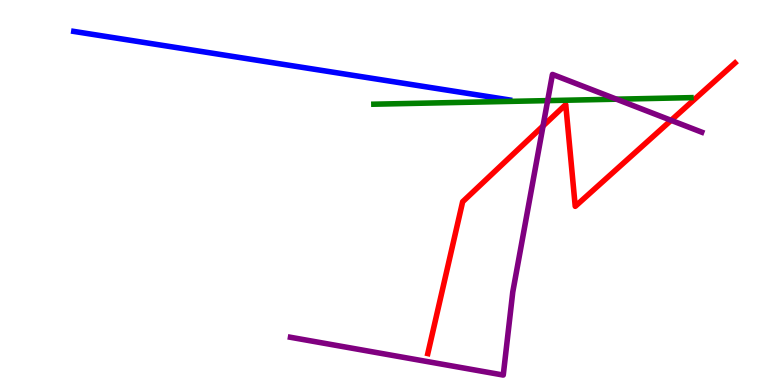[{'lines': ['blue', 'red'], 'intersections': []}, {'lines': ['green', 'red'], 'intersections': []}, {'lines': ['purple', 'red'], 'intersections': [{'x': 7.01, 'y': 6.73}, {'x': 8.66, 'y': 6.87}]}, {'lines': ['blue', 'green'], 'intersections': []}, {'lines': ['blue', 'purple'], 'intersections': []}, {'lines': ['green', 'purple'], 'intersections': [{'x': 7.07, 'y': 7.39}, {'x': 7.95, 'y': 7.42}]}]